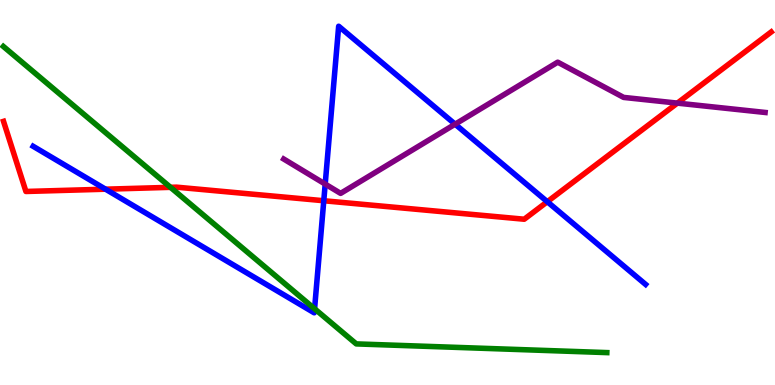[{'lines': ['blue', 'red'], 'intersections': [{'x': 1.36, 'y': 5.09}, {'x': 4.18, 'y': 4.79}, {'x': 7.06, 'y': 4.76}]}, {'lines': ['green', 'red'], 'intersections': [{'x': 2.2, 'y': 5.13}]}, {'lines': ['purple', 'red'], 'intersections': [{'x': 8.74, 'y': 7.32}]}, {'lines': ['blue', 'green'], 'intersections': [{'x': 4.06, 'y': 1.98}]}, {'lines': ['blue', 'purple'], 'intersections': [{'x': 4.2, 'y': 5.22}, {'x': 5.87, 'y': 6.77}]}, {'lines': ['green', 'purple'], 'intersections': []}]